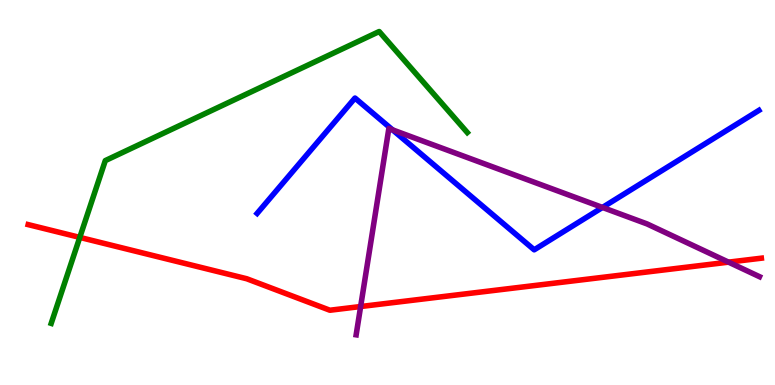[{'lines': ['blue', 'red'], 'intersections': []}, {'lines': ['green', 'red'], 'intersections': [{'x': 1.03, 'y': 3.83}]}, {'lines': ['purple', 'red'], 'intersections': [{'x': 4.65, 'y': 2.04}, {'x': 9.4, 'y': 3.19}]}, {'lines': ['blue', 'green'], 'intersections': []}, {'lines': ['blue', 'purple'], 'intersections': [{'x': 5.07, 'y': 6.63}, {'x': 7.77, 'y': 4.61}]}, {'lines': ['green', 'purple'], 'intersections': []}]